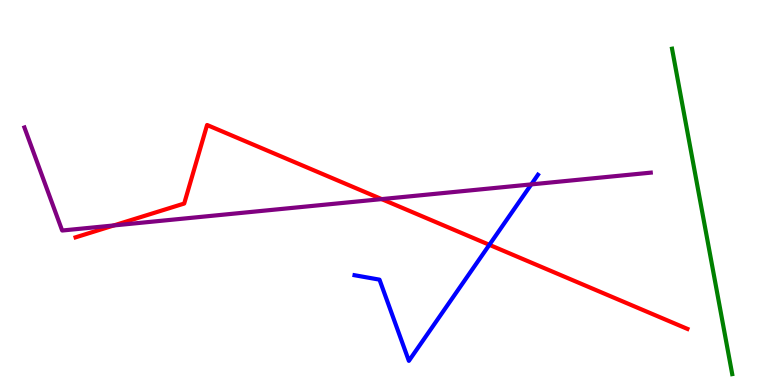[{'lines': ['blue', 'red'], 'intersections': [{'x': 6.31, 'y': 3.64}]}, {'lines': ['green', 'red'], 'intersections': []}, {'lines': ['purple', 'red'], 'intersections': [{'x': 1.47, 'y': 4.14}, {'x': 4.92, 'y': 4.83}]}, {'lines': ['blue', 'green'], 'intersections': []}, {'lines': ['blue', 'purple'], 'intersections': [{'x': 6.86, 'y': 5.21}]}, {'lines': ['green', 'purple'], 'intersections': []}]